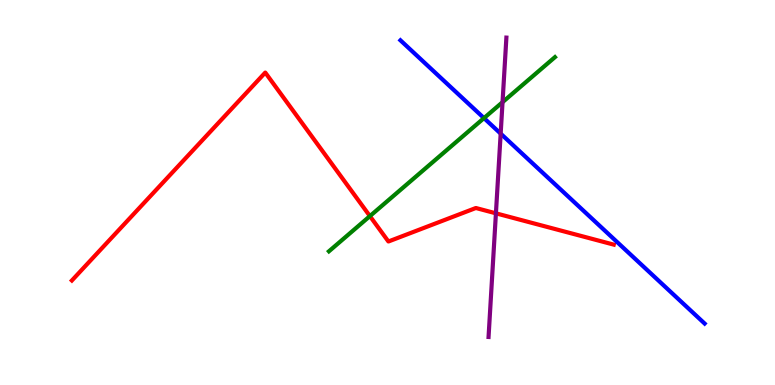[{'lines': ['blue', 'red'], 'intersections': []}, {'lines': ['green', 'red'], 'intersections': [{'x': 4.77, 'y': 4.39}]}, {'lines': ['purple', 'red'], 'intersections': [{'x': 6.4, 'y': 4.46}]}, {'lines': ['blue', 'green'], 'intersections': [{'x': 6.25, 'y': 6.93}]}, {'lines': ['blue', 'purple'], 'intersections': [{'x': 6.46, 'y': 6.53}]}, {'lines': ['green', 'purple'], 'intersections': [{'x': 6.48, 'y': 7.35}]}]